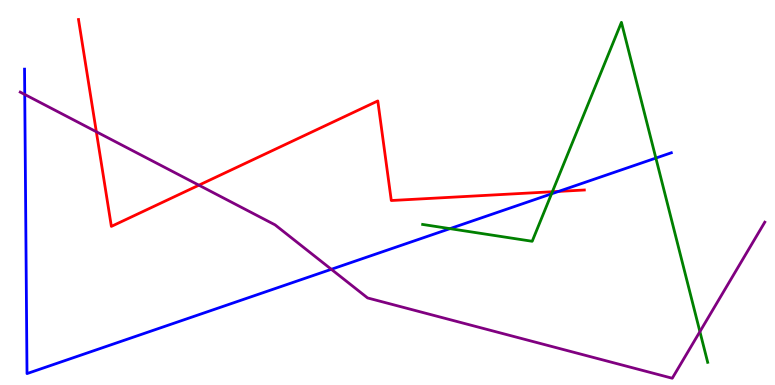[{'lines': ['blue', 'red'], 'intersections': [{'x': 7.21, 'y': 5.03}]}, {'lines': ['green', 'red'], 'intersections': [{'x': 7.13, 'y': 5.02}]}, {'lines': ['purple', 'red'], 'intersections': [{'x': 1.24, 'y': 6.58}, {'x': 2.57, 'y': 5.19}]}, {'lines': ['blue', 'green'], 'intersections': [{'x': 5.81, 'y': 4.06}, {'x': 7.12, 'y': 4.97}, {'x': 8.46, 'y': 5.89}]}, {'lines': ['blue', 'purple'], 'intersections': [{'x': 0.319, 'y': 7.55}, {'x': 4.28, 'y': 3.01}]}, {'lines': ['green', 'purple'], 'intersections': [{'x': 9.03, 'y': 1.39}]}]